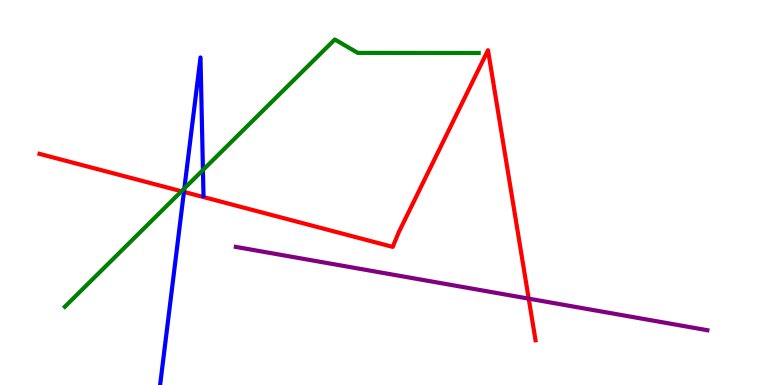[{'lines': ['blue', 'red'], 'intersections': [{'x': 2.37, 'y': 5.02}]}, {'lines': ['green', 'red'], 'intersections': [{'x': 2.34, 'y': 5.03}]}, {'lines': ['purple', 'red'], 'intersections': [{'x': 6.82, 'y': 2.24}]}, {'lines': ['blue', 'green'], 'intersections': [{'x': 2.38, 'y': 5.11}, {'x': 2.62, 'y': 5.58}]}, {'lines': ['blue', 'purple'], 'intersections': []}, {'lines': ['green', 'purple'], 'intersections': []}]